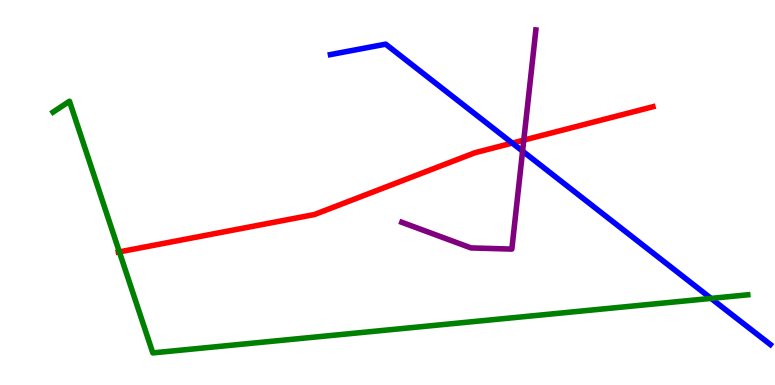[{'lines': ['blue', 'red'], 'intersections': [{'x': 6.61, 'y': 6.28}]}, {'lines': ['green', 'red'], 'intersections': [{'x': 1.54, 'y': 3.46}]}, {'lines': ['purple', 'red'], 'intersections': [{'x': 6.76, 'y': 6.36}]}, {'lines': ['blue', 'green'], 'intersections': [{'x': 9.18, 'y': 2.25}]}, {'lines': ['blue', 'purple'], 'intersections': [{'x': 6.74, 'y': 6.07}]}, {'lines': ['green', 'purple'], 'intersections': []}]